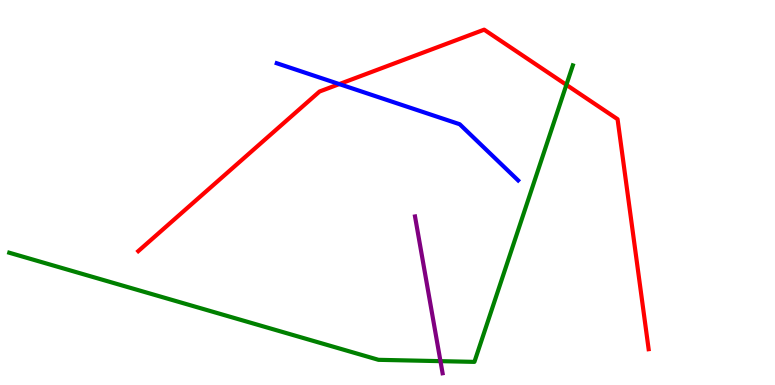[{'lines': ['blue', 'red'], 'intersections': [{'x': 4.38, 'y': 7.82}]}, {'lines': ['green', 'red'], 'intersections': [{'x': 7.31, 'y': 7.8}]}, {'lines': ['purple', 'red'], 'intersections': []}, {'lines': ['blue', 'green'], 'intersections': []}, {'lines': ['blue', 'purple'], 'intersections': []}, {'lines': ['green', 'purple'], 'intersections': [{'x': 5.68, 'y': 0.62}]}]